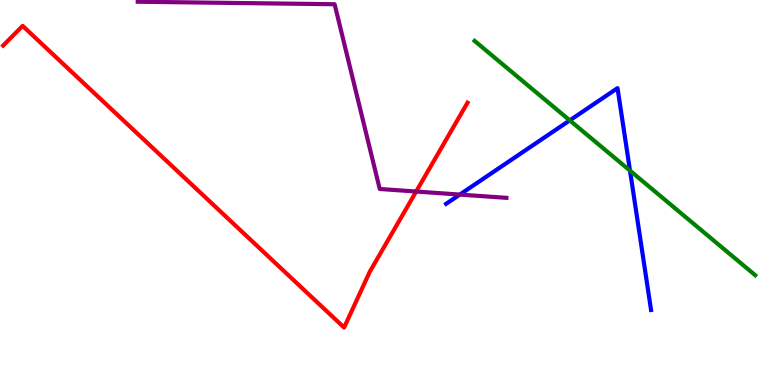[{'lines': ['blue', 'red'], 'intersections': []}, {'lines': ['green', 'red'], 'intersections': []}, {'lines': ['purple', 'red'], 'intersections': [{'x': 5.37, 'y': 5.03}]}, {'lines': ['blue', 'green'], 'intersections': [{'x': 7.35, 'y': 6.87}, {'x': 8.13, 'y': 5.57}]}, {'lines': ['blue', 'purple'], 'intersections': [{'x': 5.93, 'y': 4.95}]}, {'lines': ['green', 'purple'], 'intersections': []}]